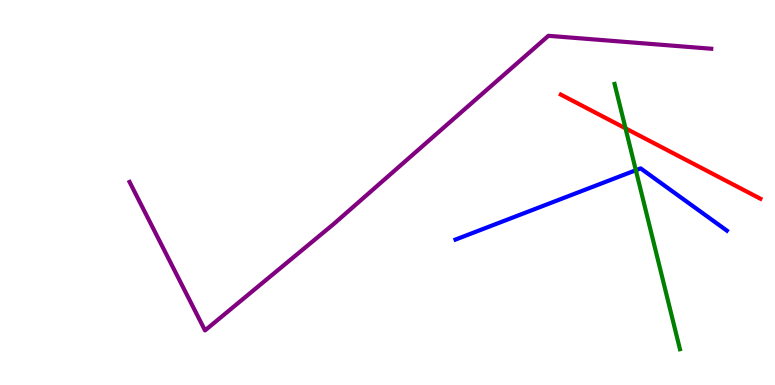[{'lines': ['blue', 'red'], 'intersections': []}, {'lines': ['green', 'red'], 'intersections': [{'x': 8.07, 'y': 6.67}]}, {'lines': ['purple', 'red'], 'intersections': []}, {'lines': ['blue', 'green'], 'intersections': [{'x': 8.2, 'y': 5.58}]}, {'lines': ['blue', 'purple'], 'intersections': []}, {'lines': ['green', 'purple'], 'intersections': []}]